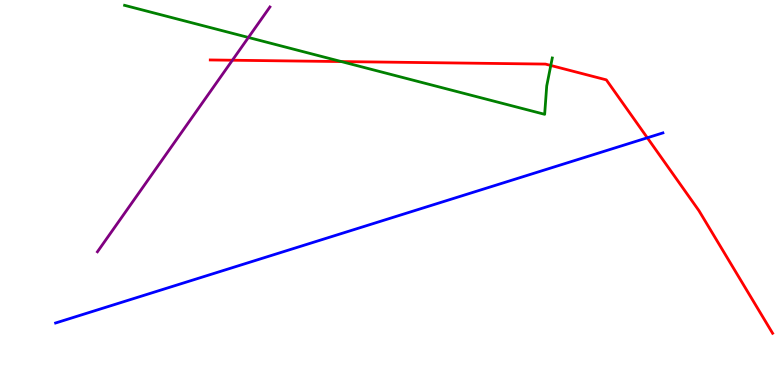[{'lines': ['blue', 'red'], 'intersections': [{'x': 8.35, 'y': 6.42}]}, {'lines': ['green', 'red'], 'intersections': [{'x': 4.4, 'y': 8.4}, {'x': 7.11, 'y': 8.3}]}, {'lines': ['purple', 'red'], 'intersections': [{'x': 3.0, 'y': 8.44}]}, {'lines': ['blue', 'green'], 'intersections': []}, {'lines': ['blue', 'purple'], 'intersections': []}, {'lines': ['green', 'purple'], 'intersections': [{'x': 3.21, 'y': 9.03}]}]